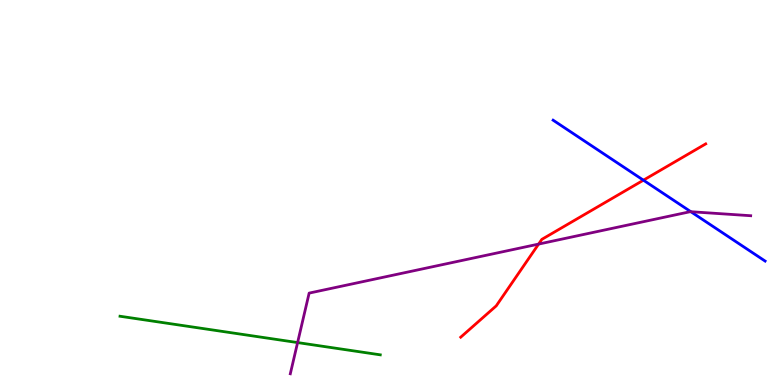[{'lines': ['blue', 'red'], 'intersections': [{'x': 8.3, 'y': 5.32}]}, {'lines': ['green', 'red'], 'intersections': []}, {'lines': ['purple', 'red'], 'intersections': [{'x': 6.95, 'y': 3.66}]}, {'lines': ['blue', 'green'], 'intersections': []}, {'lines': ['blue', 'purple'], 'intersections': [{'x': 8.91, 'y': 4.5}]}, {'lines': ['green', 'purple'], 'intersections': [{'x': 3.84, 'y': 1.1}]}]